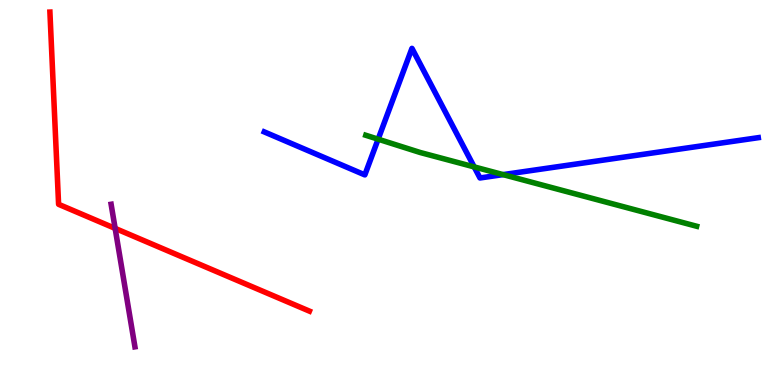[{'lines': ['blue', 'red'], 'intersections': []}, {'lines': ['green', 'red'], 'intersections': []}, {'lines': ['purple', 'red'], 'intersections': [{'x': 1.49, 'y': 4.07}]}, {'lines': ['blue', 'green'], 'intersections': [{'x': 4.88, 'y': 6.38}, {'x': 6.12, 'y': 5.66}, {'x': 6.49, 'y': 5.46}]}, {'lines': ['blue', 'purple'], 'intersections': []}, {'lines': ['green', 'purple'], 'intersections': []}]